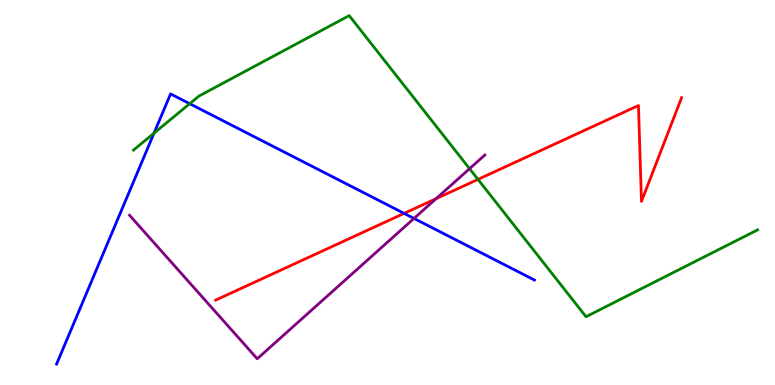[{'lines': ['blue', 'red'], 'intersections': [{'x': 5.21, 'y': 4.46}]}, {'lines': ['green', 'red'], 'intersections': [{'x': 6.17, 'y': 5.34}]}, {'lines': ['purple', 'red'], 'intersections': [{'x': 5.63, 'y': 4.84}]}, {'lines': ['blue', 'green'], 'intersections': [{'x': 1.99, 'y': 6.54}, {'x': 2.45, 'y': 7.31}]}, {'lines': ['blue', 'purple'], 'intersections': [{'x': 5.34, 'y': 4.33}]}, {'lines': ['green', 'purple'], 'intersections': [{'x': 6.06, 'y': 5.62}]}]